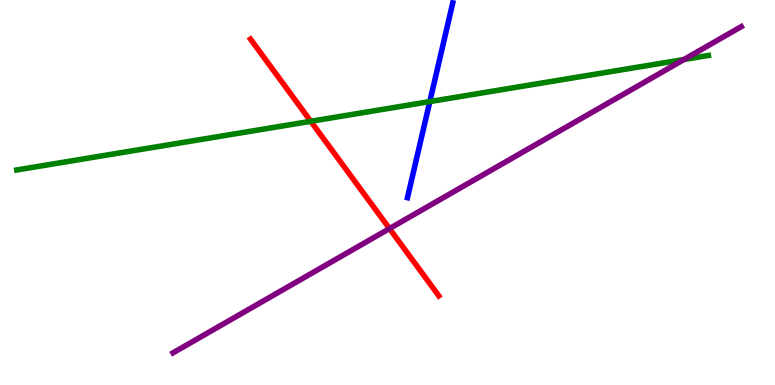[{'lines': ['blue', 'red'], 'intersections': []}, {'lines': ['green', 'red'], 'intersections': [{'x': 4.01, 'y': 6.85}]}, {'lines': ['purple', 'red'], 'intersections': [{'x': 5.03, 'y': 4.06}]}, {'lines': ['blue', 'green'], 'intersections': [{'x': 5.55, 'y': 7.36}]}, {'lines': ['blue', 'purple'], 'intersections': []}, {'lines': ['green', 'purple'], 'intersections': [{'x': 8.83, 'y': 8.45}]}]